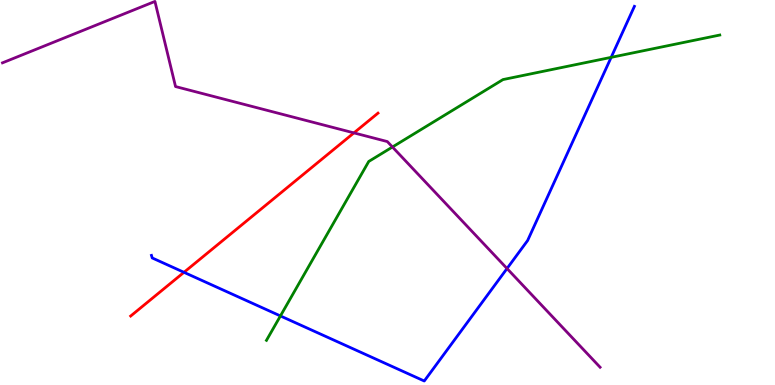[{'lines': ['blue', 'red'], 'intersections': [{'x': 2.37, 'y': 2.93}]}, {'lines': ['green', 'red'], 'intersections': []}, {'lines': ['purple', 'red'], 'intersections': [{'x': 4.57, 'y': 6.55}]}, {'lines': ['blue', 'green'], 'intersections': [{'x': 3.62, 'y': 1.79}, {'x': 7.89, 'y': 8.51}]}, {'lines': ['blue', 'purple'], 'intersections': [{'x': 6.54, 'y': 3.03}]}, {'lines': ['green', 'purple'], 'intersections': [{'x': 5.06, 'y': 6.18}]}]